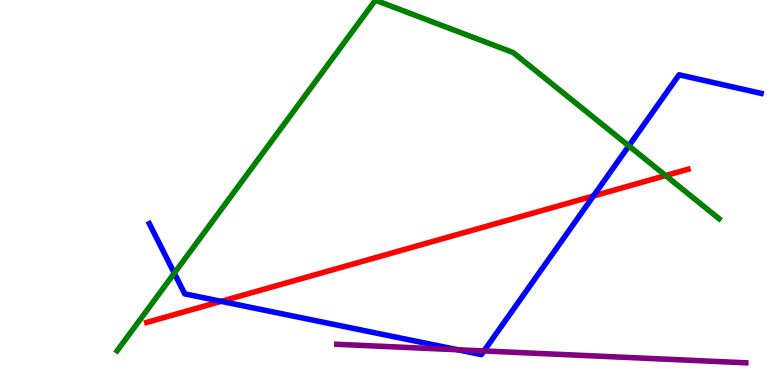[{'lines': ['blue', 'red'], 'intersections': [{'x': 2.85, 'y': 2.17}, {'x': 7.66, 'y': 4.91}]}, {'lines': ['green', 'red'], 'intersections': [{'x': 8.59, 'y': 5.44}]}, {'lines': ['purple', 'red'], 'intersections': []}, {'lines': ['blue', 'green'], 'intersections': [{'x': 2.25, 'y': 2.9}, {'x': 8.11, 'y': 6.21}]}, {'lines': ['blue', 'purple'], 'intersections': [{'x': 5.91, 'y': 0.915}, {'x': 6.24, 'y': 0.884}]}, {'lines': ['green', 'purple'], 'intersections': []}]